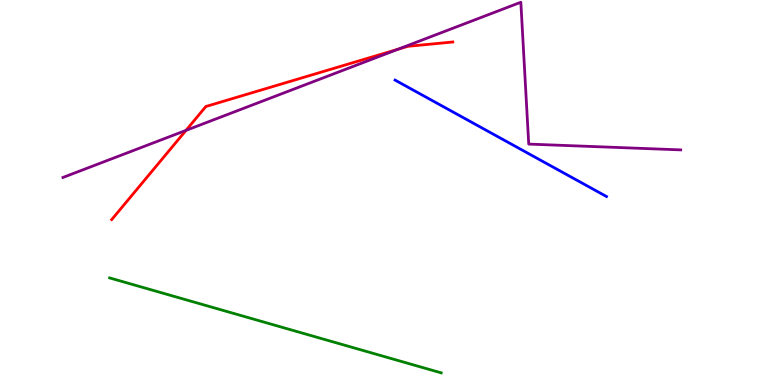[{'lines': ['blue', 'red'], 'intersections': []}, {'lines': ['green', 'red'], 'intersections': []}, {'lines': ['purple', 'red'], 'intersections': [{'x': 2.4, 'y': 6.61}, {'x': 5.14, 'y': 8.72}]}, {'lines': ['blue', 'green'], 'intersections': []}, {'lines': ['blue', 'purple'], 'intersections': []}, {'lines': ['green', 'purple'], 'intersections': []}]